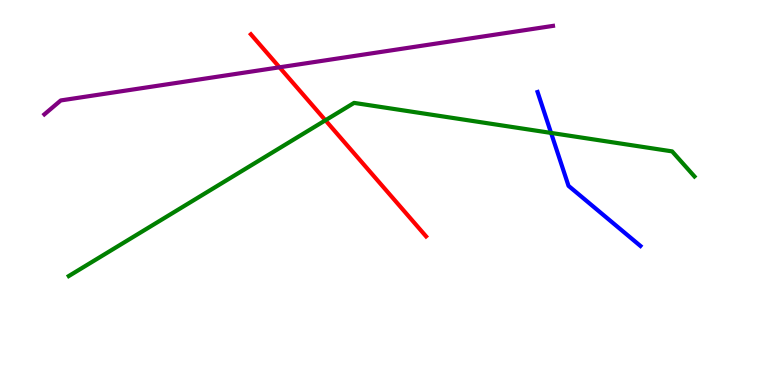[{'lines': ['blue', 'red'], 'intersections': []}, {'lines': ['green', 'red'], 'intersections': [{'x': 4.2, 'y': 6.88}]}, {'lines': ['purple', 'red'], 'intersections': [{'x': 3.61, 'y': 8.25}]}, {'lines': ['blue', 'green'], 'intersections': [{'x': 7.11, 'y': 6.55}]}, {'lines': ['blue', 'purple'], 'intersections': []}, {'lines': ['green', 'purple'], 'intersections': []}]